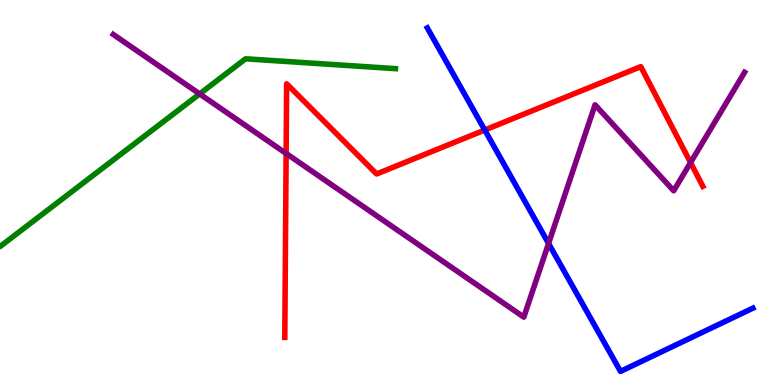[{'lines': ['blue', 'red'], 'intersections': [{'x': 6.25, 'y': 6.62}]}, {'lines': ['green', 'red'], 'intersections': []}, {'lines': ['purple', 'red'], 'intersections': [{'x': 3.69, 'y': 6.01}, {'x': 8.91, 'y': 5.78}]}, {'lines': ['blue', 'green'], 'intersections': []}, {'lines': ['blue', 'purple'], 'intersections': [{'x': 7.08, 'y': 3.68}]}, {'lines': ['green', 'purple'], 'intersections': [{'x': 2.58, 'y': 7.56}]}]